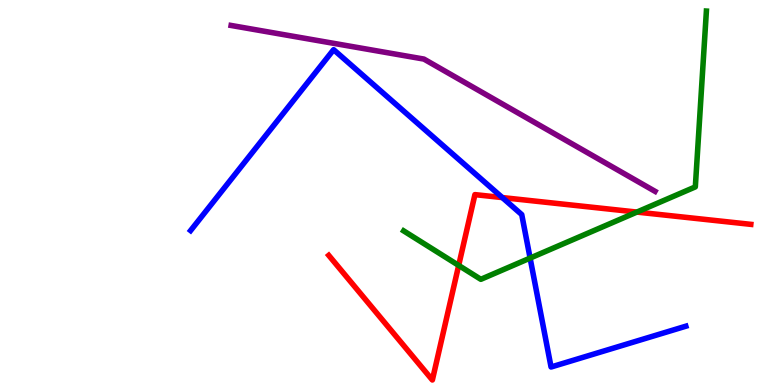[{'lines': ['blue', 'red'], 'intersections': [{'x': 6.48, 'y': 4.87}]}, {'lines': ['green', 'red'], 'intersections': [{'x': 5.92, 'y': 3.11}, {'x': 8.22, 'y': 4.49}]}, {'lines': ['purple', 'red'], 'intersections': []}, {'lines': ['blue', 'green'], 'intersections': [{'x': 6.84, 'y': 3.3}]}, {'lines': ['blue', 'purple'], 'intersections': []}, {'lines': ['green', 'purple'], 'intersections': []}]